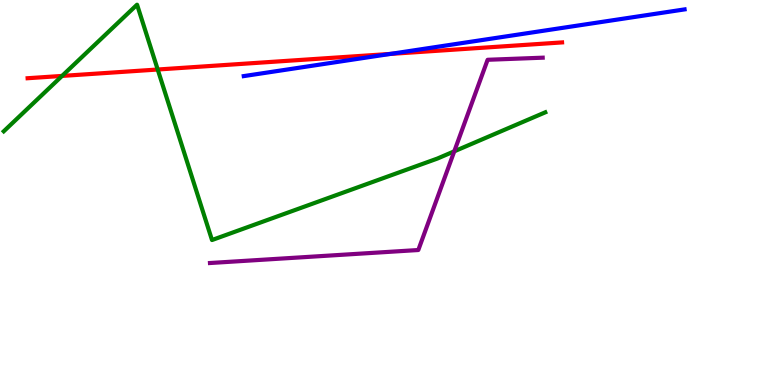[{'lines': ['blue', 'red'], 'intersections': [{'x': 5.04, 'y': 8.6}]}, {'lines': ['green', 'red'], 'intersections': [{'x': 0.801, 'y': 8.03}, {'x': 2.03, 'y': 8.19}]}, {'lines': ['purple', 'red'], 'intersections': []}, {'lines': ['blue', 'green'], 'intersections': []}, {'lines': ['blue', 'purple'], 'intersections': []}, {'lines': ['green', 'purple'], 'intersections': [{'x': 5.86, 'y': 6.07}]}]